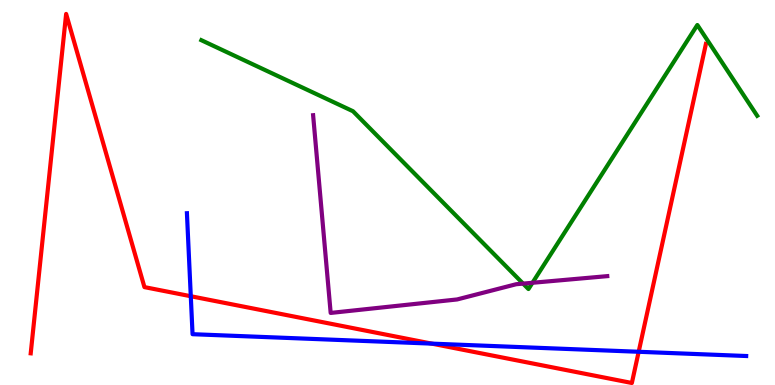[{'lines': ['blue', 'red'], 'intersections': [{'x': 2.46, 'y': 2.31}, {'x': 5.57, 'y': 1.07}, {'x': 8.24, 'y': 0.863}]}, {'lines': ['green', 'red'], 'intersections': []}, {'lines': ['purple', 'red'], 'intersections': []}, {'lines': ['blue', 'green'], 'intersections': []}, {'lines': ['blue', 'purple'], 'intersections': []}, {'lines': ['green', 'purple'], 'intersections': [{'x': 6.75, 'y': 2.63}, {'x': 6.87, 'y': 2.66}]}]